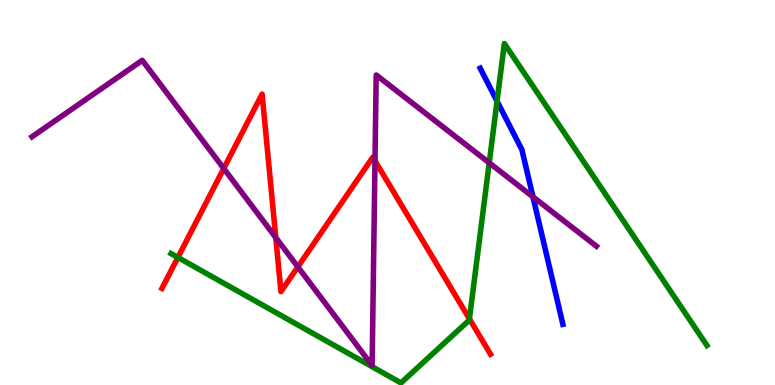[{'lines': ['blue', 'red'], 'intersections': []}, {'lines': ['green', 'red'], 'intersections': [{'x': 2.3, 'y': 3.31}, {'x': 6.06, 'y': 1.72}]}, {'lines': ['purple', 'red'], 'intersections': [{'x': 2.89, 'y': 5.62}, {'x': 3.56, 'y': 3.83}, {'x': 3.84, 'y': 3.07}, {'x': 4.84, 'y': 5.82}]}, {'lines': ['blue', 'green'], 'intersections': [{'x': 6.41, 'y': 7.37}]}, {'lines': ['blue', 'purple'], 'intersections': [{'x': 6.88, 'y': 4.89}]}, {'lines': ['green', 'purple'], 'intersections': [{'x': 6.31, 'y': 5.77}]}]